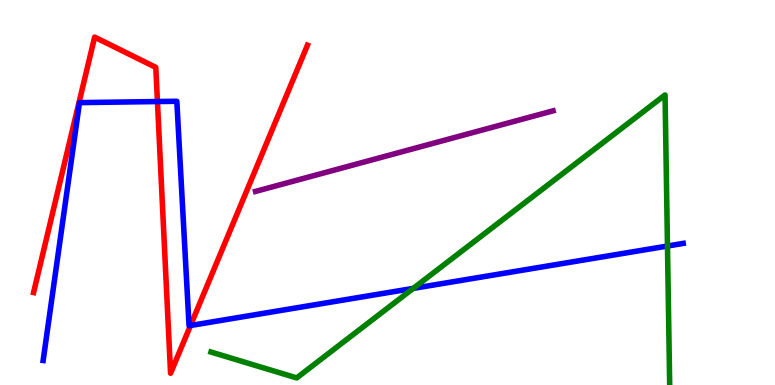[{'lines': ['blue', 'red'], 'intersections': [{'x': 2.03, 'y': 7.36}, {'x': 2.46, 'y': 1.55}]}, {'lines': ['green', 'red'], 'intersections': []}, {'lines': ['purple', 'red'], 'intersections': []}, {'lines': ['blue', 'green'], 'intersections': [{'x': 5.33, 'y': 2.51}, {'x': 8.61, 'y': 3.61}]}, {'lines': ['blue', 'purple'], 'intersections': []}, {'lines': ['green', 'purple'], 'intersections': []}]